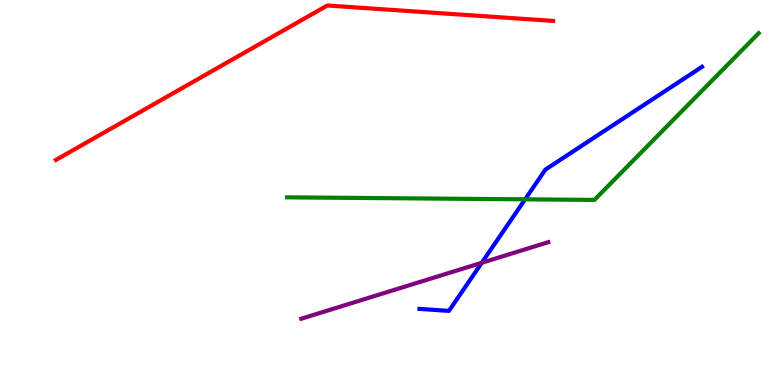[{'lines': ['blue', 'red'], 'intersections': []}, {'lines': ['green', 'red'], 'intersections': []}, {'lines': ['purple', 'red'], 'intersections': []}, {'lines': ['blue', 'green'], 'intersections': [{'x': 6.78, 'y': 4.82}]}, {'lines': ['blue', 'purple'], 'intersections': [{'x': 6.22, 'y': 3.17}]}, {'lines': ['green', 'purple'], 'intersections': []}]